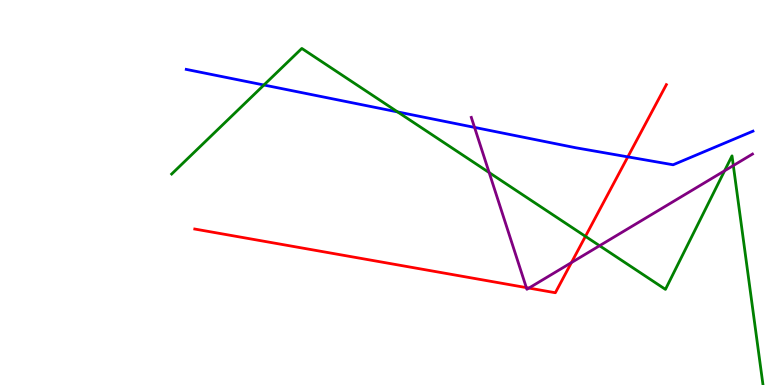[{'lines': ['blue', 'red'], 'intersections': [{'x': 8.1, 'y': 5.93}]}, {'lines': ['green', 'red'], 'intersections': [{'x': 7.55, 'y': 3.86}]}, {'lines': ['purple', 'red'], 'intersections': [{'x': 6.79, 'y': 2.53}, {'x': 6.82, 'y': 2.52}, {'x': 7.37, 'y': 3.18}]}, {'lines': ['blue', 'green'], 'intersections': [{'x': 3.41, 'y': 7.79}, {'x': 5.13, 'y': 7.09}]}, {'lines': ['blue', 'purple'], 'intersections': [{'x': 6.12, 'y': 6.69}]}, {'lines': ['green', 'purple'], 'intersections': [{'x': 6.31, 'y': 5.52}, {'x': 7.74, 'y': 3.62}, {'x': 9.35, 'y': 5.56}, {'x': 9.46, 'y': 5.7}]}]